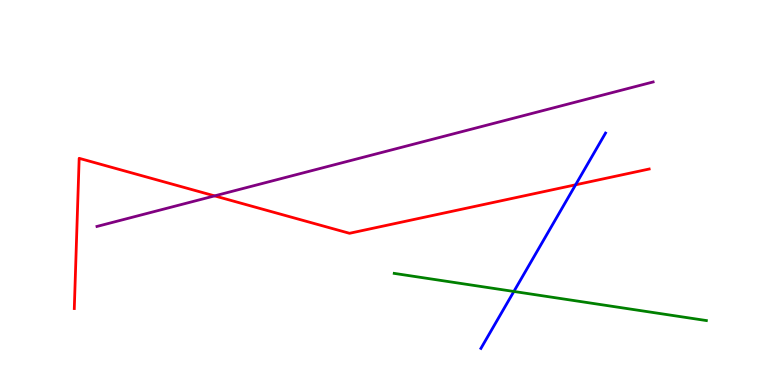[{'lines': ['blue', 'red'], 'intersections': [{'x': 7.43, 'y': 5.2}]}, {'lines': ['green', 'red'], 'intersections': []}, {'lines': ['purple', 'red'], 'intersections': [{'x': 2.77, 'y': 4.91}]}, {'lines': ['blue', 'green'], 'intersections': [{'x': 6.63, 'y': 2.43}]}, {'lines': ['blue', 'purple'], 'intersections': []}, {'lines': ['green', 'purple'], 'intersections': []}]